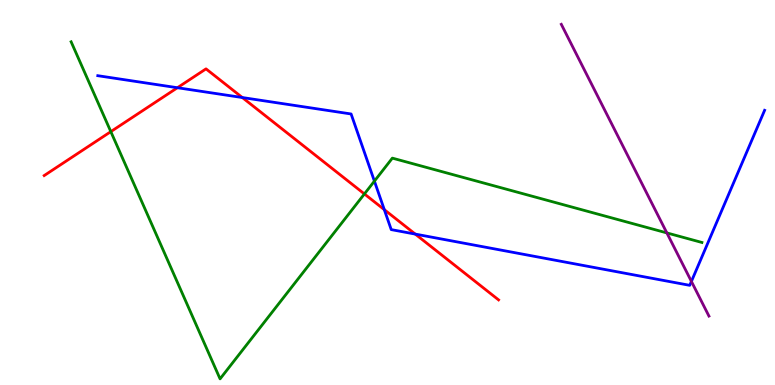[{'lines': ['blue', 'red'], 'intersections': [{'x': 2.29, 'y': 7.72}, {'x': 3.13, 'y': 7.47}, {'x': 4.96, 'y': 4.55}, {'x': 5.36, 'y': 3.92}]}, {'lines': ['green', 'red'], 'intersections': [{'x': 1.43, 'y': 6.58}, {'x': 4.7, 'y': 4.96}]}, {'lines': ['purple', 'red'], 'intersections': []}, {'lines': ['blue', 'green'], 'intersections': [{'x': 4.83, 'y': 5.3}]}, {'lines': ['blue', 'purple'], 'intersections': [{'x': 8.92, 'y': 2.69}]}, {'lines': ['green', 'purple'], 'intersections': [{'x': 8.6, 'y': 3.95}]}]